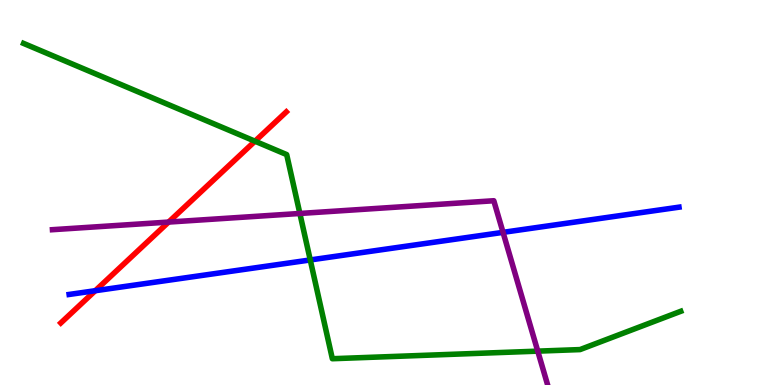[{'lines': ['blue', 'red'], 'intersections': [{'x': 1.23, 'y': 2.45}]}, {'lines': ['green', 'red'], 'intersections': [{'x': 3.29, 'y': 6.33}]}, {'lines': ['purple', 'red'], 'intersections': [{'x': 2.18, 'y': 4.23}]}, {'lines': ['blue', 'green'], 'intersections': [{'x': 4.0, 'y': 3.25}]}, {'lines': ['blue', 'purple'], 'intersections': [{'x': 6.49, 'y': 3.96}]}, {'lines': ['green', 'purple'], 'intersections': [{'x': 3.87, 'y': 4.46}, {'x': 6.94, 'y': 0.879}]}]